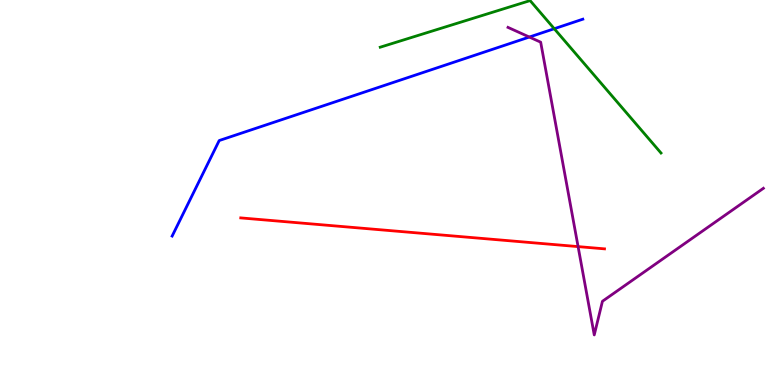[{'lines': ['blue', 'red'], 'intersections': []}, {'lines': ['green', 'red'], 'intersections': []}, {'lines': ['purple', 'red'], 'intersections': [{'x': 7.46, 'y': 3.59}]}, {'lines': ['blue', 'green'], 'intersections': [{'x': 7.15, 'y': 9.25}]}, {'lines': ['blue', 'purple'], 'intersections': [{'x': 6.83, 'y': 9.04}]}, {'lines': ['green', 'purple'], 'intersections': []}]